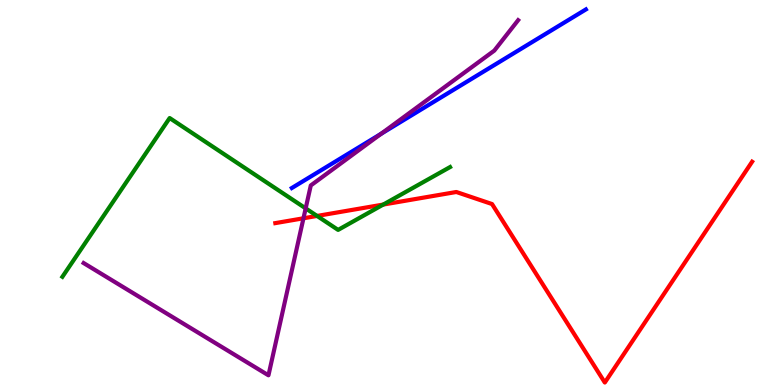[{'lines': ['blue', 'red'], 'intersections': []}, {'lines': ['green', 'red'], 'intersections': [{'x': 4.09, 'y': 4.39}, {'x': 4.95, 'y': 4.69}]}, {'lines': ['purple', 'red'], 'intersections': [{'x': 3.92, 'y': 4.33}]}, {'lines': ['blue', 'green'], 'intersections': []}, {'lines': ['blue', 'purple'], 'intersections': [{'x': 4.92, 'y': 6.52}]}, {'lines': ['green', 'purple'], 'intersections': [{'x': 3.94, 'y': 4.59}]}]